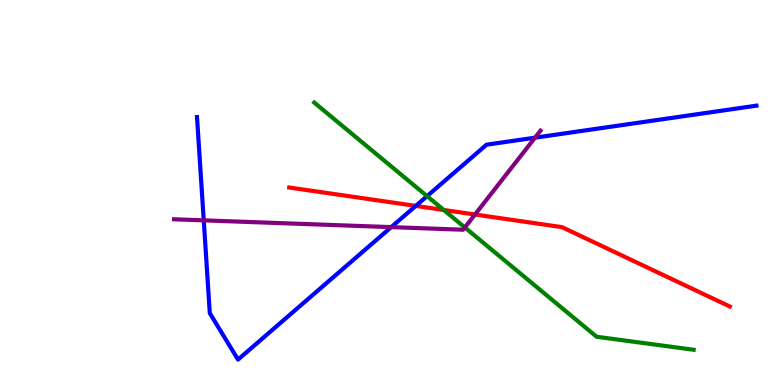[{'lines': ['blue', 'red'], 'intersections': [{'x': 5.36, 'y': 4.65}]}, {'lines': ['green', 'red'], 'intersections': [{'x': 5.73, 'y': 4.55}]}, {'lines': ['purple', 'red'], 'intersections': [{'x': 6.13, 'y': 4.43}]}, {'lines': ['blue', 'green'], 'intersections': [{'x': 5.51, 'y': 4.91}]}, {'lines': ['blue', 'purple'], 'intersections': [{'x': 2.63, 'y': 4.28}, {'x': 5.05, 'y': 4.1}, {'x': 6.9, 'y': 6.42}]}, {'lines': ['green', 'purple'], 'intersections': [{'x': 6.0, 'y': 4.09}]}]